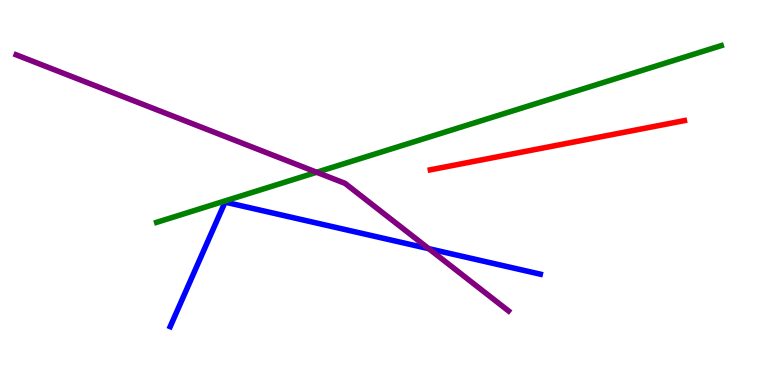[{'lines': ['blue', 'red'], 'intersections': []}, {'lines': ['green', 'red'], 'intersections': []}, {'lines': ['purple', 'red'], 'intersections': []}, {'lines': ['blue', 'green'], 'intersections': []}, {'lines': ['blue', 'purple'], 'intersections': [{'x': 5.53, 'y': 3.54}]}, {'lines': ['green', 'purple'], 'intersections': [{'x': 4.09, 'y': 5.53}]}]